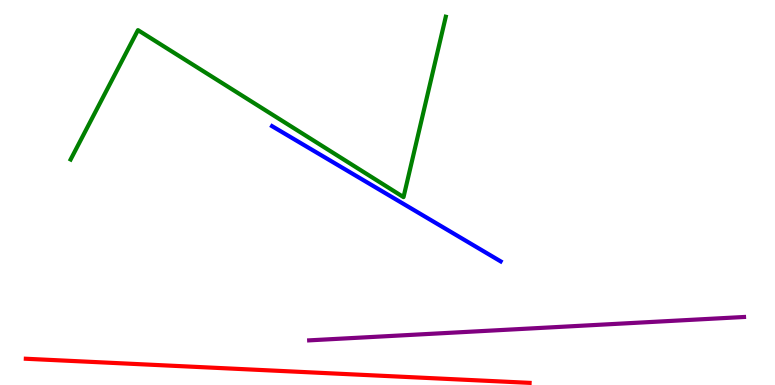[{'lines': ['blue', 'red'], 'intersections': []}, {'lines': ['green', 'red'], 'intersections': []}, {'lines': ['purple', 'red'], 'intersections': []}, {'lines': ['blue', 'green'], 'intersections': []}, {'lines': ['blue', 'purple'], 'intersections': []}, {'lines': ['green', 'purple'], 'intersections': []}]